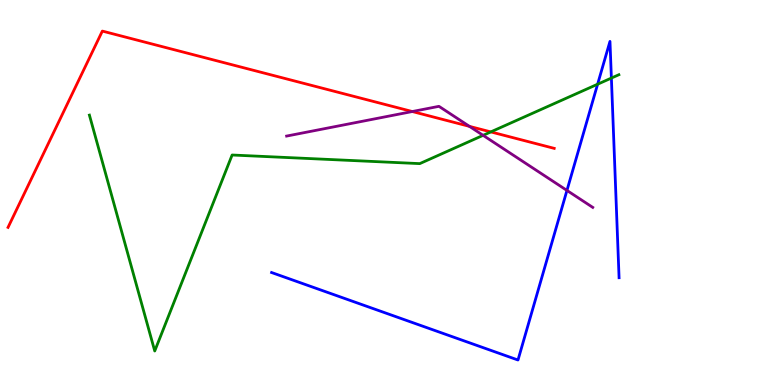[{'lines': ['blue', 'red'], 'intersections': []}, {'lines': ['green', 'red'], 'intersections': [{'x': 6.33, 'y': 6.57}]}, {'lines': ['purple', 'red'], 'intersections': [{'x': 5.32, 'y': 7.1}, {'x': 6.06, 'y': 6.72}]}, {'lines': ['blue', 'green'], 'intersections': [{'x': 7.71, 'y': 7.81}, {'x': 7.89, 'y': 7.97}]}, {'lines': ['blue', 'purple'], 'intersections': [{'x': 7.32, 'y': 5.05}]}, {'lines': ['green', 'purple'], 'intersections': [{'x': 6.23, 'y': 6.48}]}]